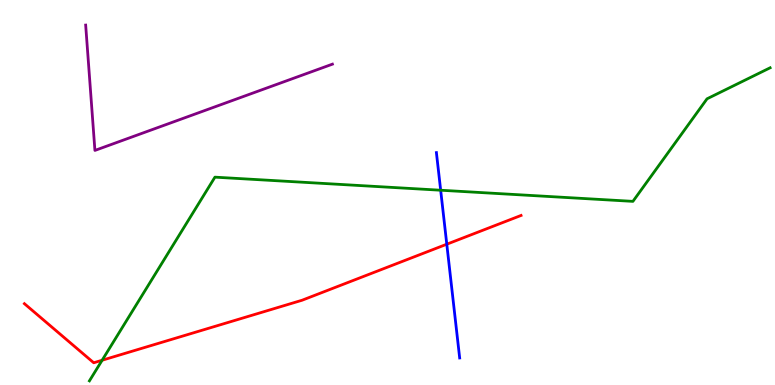[{'lines': ['blue', 'red'], 'intersections': [{'x': 5.76, 'y': 3.66}]}, {'lines': ['green', 'red'], 'intersections': [{'x': 1.32, 'y': 0.643}]}, {'lines': ['purple', 'red'], 'intersections': []}, {'lines': ['blue', 'green'], 'intersections': [{'x': 5.69, 'y': 5.06}]}, {'lines': ['blue', 'purple'], 'intersections': []}, {'lines': ['green', 'purple'], 'intersections': []}]